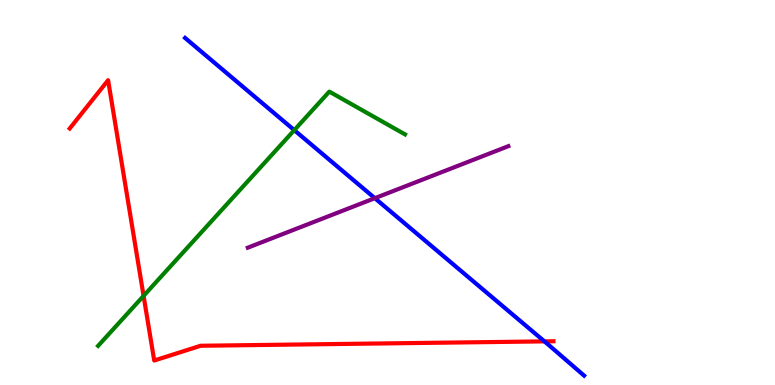[{'lines': ['blue', 'red'], 'intersections': [{'x': 7.02, 'y': 1.13}]}, {'lines': ['green', 'red'], 'intersections': [{'x': 1.85, 'y': 2.32}]}, {'lines': ['purple', 'red'], 'intersections': []}, {'lines': ['blue', 'green'], 'intersections': [{'x': 3.8, 'y': 6.62}]}, {'lines': ['blue', 'purple'], 'intersections': [{'x': 4.84, 'y': 4.85}]}, {'lines': ['green', 'purple'], 'intersections': []}]